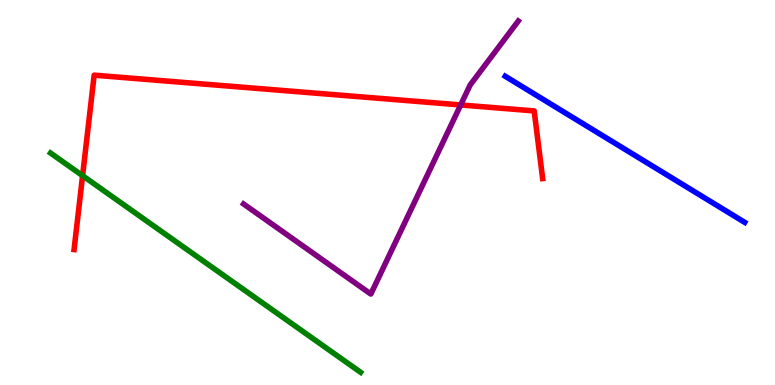[{'lines': ['blue', 'red'], 'intersections': []}, {'lines': ['green', 'red'], 'intersections': [{'x': 1.07, 'y': 5.44}]}, {'lines': ['purple', 'red'], 'intersections': [{'x': 5.94, 'y': 7.27}]}, {'lines': ['blue', 'green'], 'intersections': []}, {'lines': ['blue', 'purple'], 'intersections': []}, {'lines': ['green', 'purple'], 'intersections': []}]